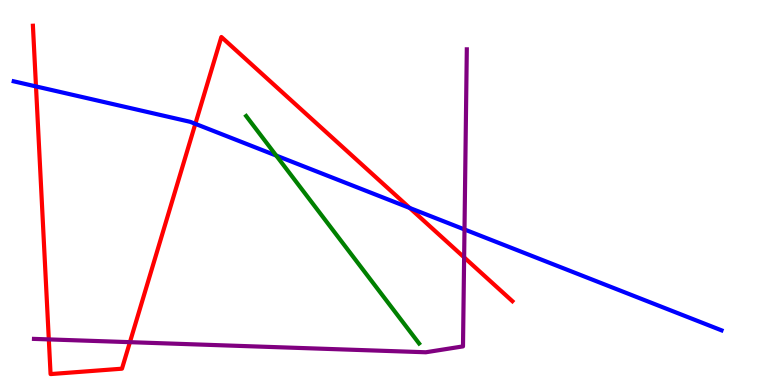[{'lines': ['blue', 'red'], 'intersections': [{'x': 0.464, 'y': 7.76}, {'x': 2.52, 'y': 6.78}, {'x': 5.29, 'y': 4.6}]}, {'lines': ['green', 'red'], 'intersections': []}, {'lines': ['purple', 'red'], 'intersections': [{'x': 0.63, 'y': 1.18}, {'x': 1.68, 'y': 1.11}, {'x': 5.99, 'y': 3.31}]}, {'lines': ['blue', 'green'], 'intersections': [{'x': 3.56, 'y': 5.96}]}, {'lines': ['blue', 'purple'], 'intersections': [{'x': 5.99, 'y': 4.04}]}, {'lines': ['green', 'purple'], 'intersections': []}]